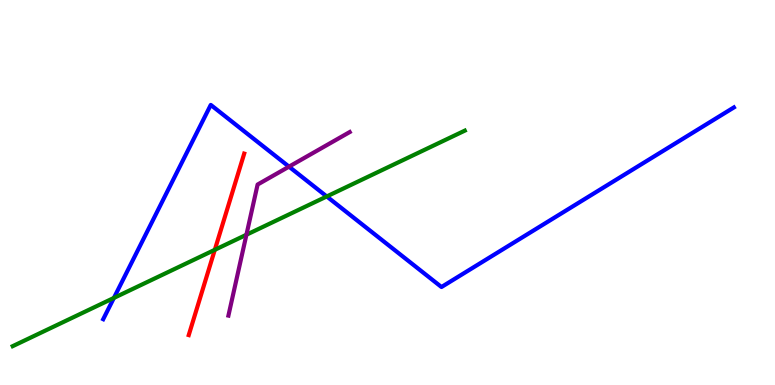[{'lines': ['blue', 'red'], 'intersections': []}, {'lines': ['green', 'red'], 'intersections': [{'x': 2.77, 'y': 3.51}]}, {'lines': ['purple', 'red'], 'intersections': []}, {'lines': ['blue', 'green'], 'intersections': [{'x': 1.47, 'y': 2.26}, {'x': 4.22, 'y': 4.9}]}, {'lines': ['blue', 'purple'], 'intersections': [{'x': 3.73, 'y': 5.67}]}, {'lines': ['green', 'purple'], 'intersections': [{'x': 3.18, 'y': 3.9}]}]